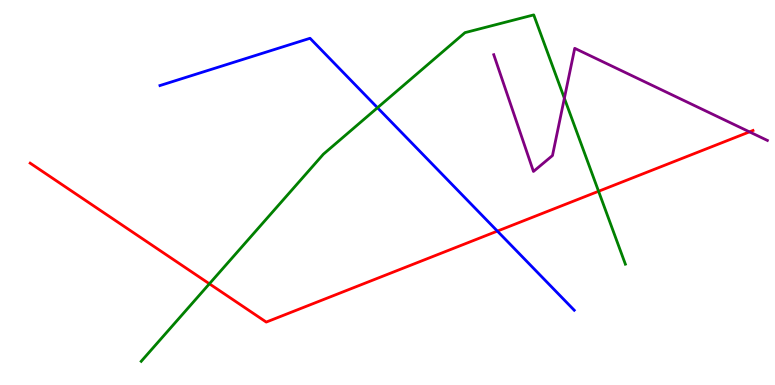[{'lines': ['blue', 'red'], 'intersections': [{'x': 6.42, 'y': 4.0}]}, {'lines': ['green', 'red'], 'intersections': [{'x': 2.7, 'y': 2.63}, {'x': 7.72, 'y': 5.03}]}, {'lines': ['purple', 'red'], 'intersections': [{'x': 9.67, 'y': 6.57}]}, {'lines': ['blue', 'green'], 'intersections': [{'x': 4.87, 'y': 7.2}]}, {'lines': ['blue', 'purple'], 'intersections': []}, {'lines': ['green', 'purple'], 'intersections': [{'x': 7.28, 'y': 7.45}]}]